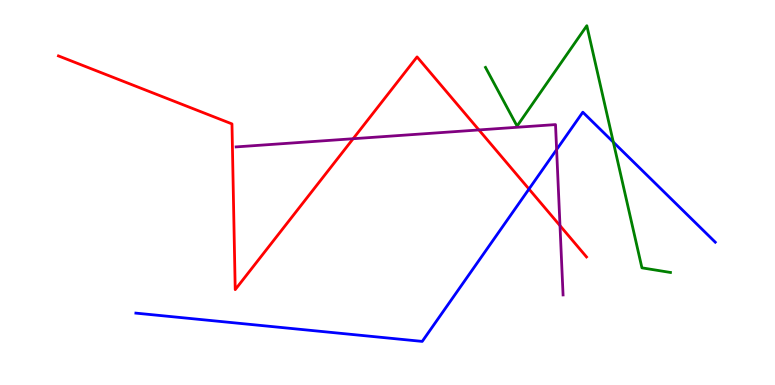[{'lines': ['blue', 'red'], 'intersections': [{'x': 6.83, 'y': 5.09}]}, {'lines': ['green', 'red'], 'intersections': []}, {'lines': ['purple', 'red'], 'intersections': [{'x': 4.56, 'y': 6.4}, {'x': 6.18, 'y': 6.62}, {'x': 7.23, 'y': 4.14}]}, {'lines': ['blue', 'green'], 'intersections': [{'x': 7.91, 'y': 6.31}]}, {'lines': ['blue', 'purple'], 'intersections': [{'x': 7.18, 'y': 6.11}]}, {'lines': ['green', 'purple'], 'intersections': []}]